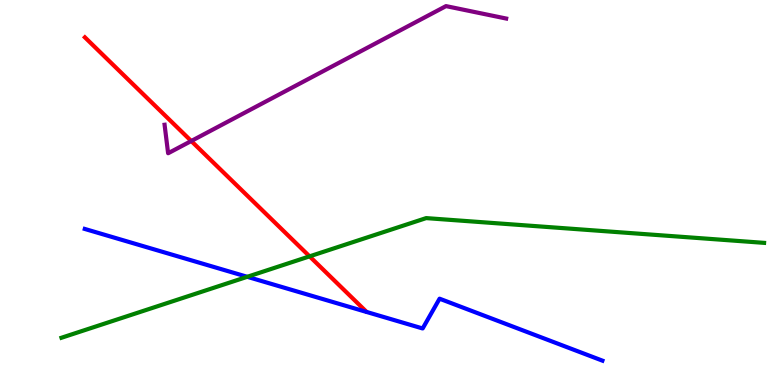[{'lines': ['blue', 'red'], 'intersections': []}, {'lines': ['green', 'red'], 'intersections': [{'x': 3.99, 'y': 3.34}]}, {'lines': ['purple', 'red'], 'intersections': [{'x': 2.47, 'y': 6.34}]}, {'lines': ['blue', 'green'], 'intersections': [{'x': 3.19, 'y': 2.81}]}, {'lines': ['blue', 'purple'], 'intersections': []}, {'lines': ['green', 'purple'], 'intersections': []}]